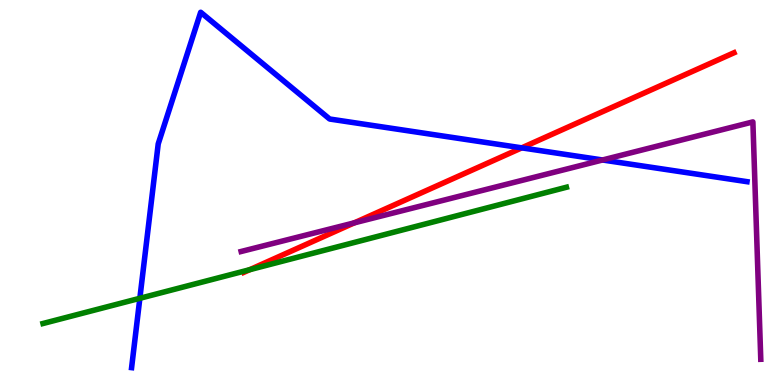[{'lines': ['blue', 'red'], 'intersections': [{'x': 6.73, 'y': 6.16}]}, {'lines': ['green', 'red'], 'intersections': [{'x': 3.22, 'y': 3.0}]}, {'lines': ['purple', 'red'], 'intersections': [{'x': 4.57, 'y': 4.21}]}, {'lines': ['blue', 'green'], 'intersections': [{'x': 1.8, 'y': 2.25}]}, {'lines': ['blue', 'purple'], 'intersections': [{'x': 7.77, 'y': 5.84}]}, {'lines': ['green', 'purple'], 'intersections': []}]